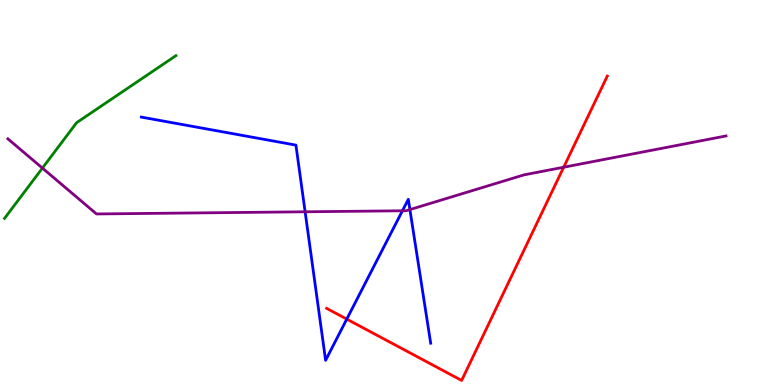[{'lines': ['blue', 'red'], 'intersections': [{'x': 4.47, 'y': 1.71}]}, {'lines': ['green', 'red'], 'intersections': []}, {'lines': ['purple', 'red'], 'intersections': [{'x': 7.27, 'y': 5.66}]}, {'lines': ['blue', 'green'], 'intersections': []}, {'lines': ['blue', 'purple'], 'intersections': [{'x': 3.94, 'y': 4.5}, {'x': 5.19, 'y': 4.53}, {'x': 5.29, 'y': 4.56}]}, {'lines': ['green', 'purple'], 'intersections': [{'x': 0.547, 'y': 5.63}]}]